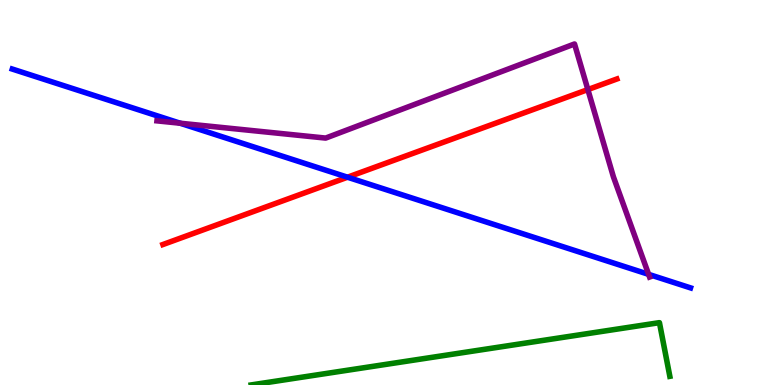[{'lines': ['blue', 'red'], 'intersections': [{'x': 4.48, 'y': 5.4}]}, {'lines': ['green', 'red'], 'intersections': []}, {'lines': ['purple', 'red'], 'intersections': [{'x': 7.59, 'y': 7.67}]}, {'lines': ['blue', 'green'], 'intersections': []}, {'lines': ['blue', 'purple'], 'intersections': [{'x': 2.33, 'y': 6.8}, {'x': 8.37, 'y': 2.87}]}, {'lines': ['green', 'purple'], 'intersections': []}]